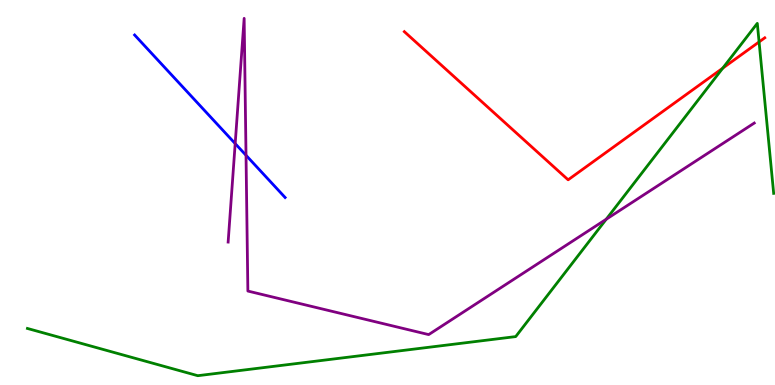[{'lines': ['blue', 'red'], 'intersections': []}, {'lines': ['green', 'red'], 'intersections': [{'x': 9.33, 'y': 8.23}, {'x': 9.79, 'y': 8.91}]}, {'lines': ['purple', 'red'], 'intersections': []}, {'lines': ['blue', 'green'], 'intersections': []}, {'lines': ['blue', 'purple'], 'intersections': [{'x': 3.03, 'y': 6.27}, {'x': 3.17, 'y': 5.97}]}, {'lines': ['green', 'purple'], 'intersections': [{'x': 7.82, 'y': 4.31}]}]